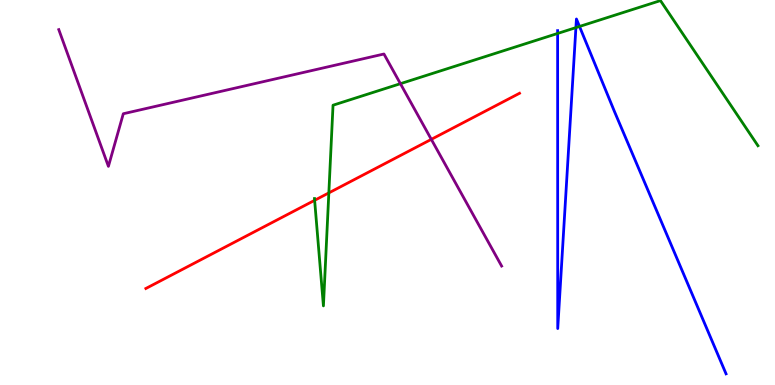[{'lines': ['blue', 'red'], 'intersections': []}, {'lines': ['green', 'red'], 'intersections': [{'x': 4.06, 'y': 4.8}, {'x': 4.24, 'y': 4.99}]}, {'lines': ['purple', 'red'], 'intersections': [{'x': 5.57, 'y': 6.38}]}, {'lines': ['blue', 'green'], 'intersections': [{'x': 7.2, 'y': 9.13}, {'x': 7.43, 'y': 9.28}, {'x': 7.48, 'y': 9.31}]}, {'lines': ['blue', 'purple'], 'intersections': []}, {'lines': ['green', 'purple'], 'intersections': [{'x': 5.17, 'y': 7.83}]}]